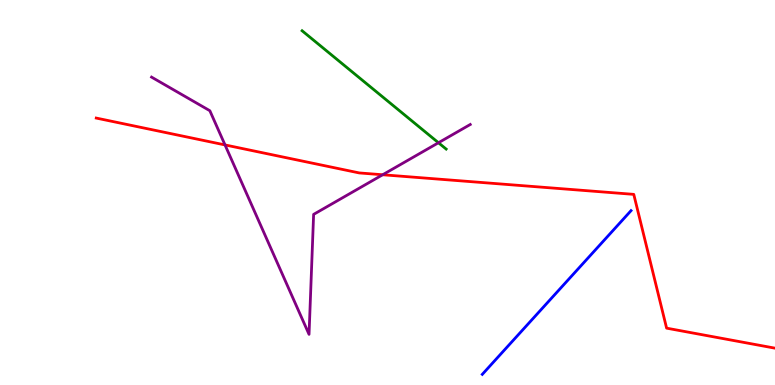[{'lines': ['blue', 'red'], 'intersections': []}, {'lines': ['green', 'red'], 'intersections': []}, {'lines': ['purple', 'red'], 'intersections': [{'x': 2.9, 'y': 6.24}, {'x': 4.94, 'y': 5.46}]}, {'lines': ['blue', 'green'], 'intersections': []}, {'lines': ['blue', 'purple'], 'intersections': []}, {'lines': ['green', 'purple'], 'intersections': [{'x': 5.66, 'y': 6.29}]}]